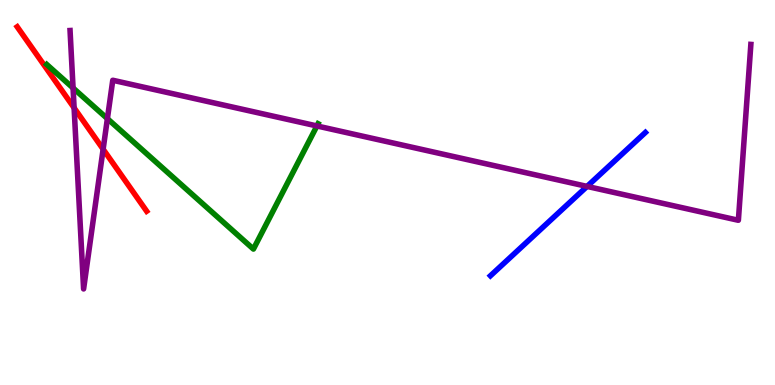[{'lines': ['blue', 'red'], 'intersections': []}, {'lines': ['green', 'red'], 'intersections': []}, {'lines': ['purple', 'red'], 'intersections': [{'x': 0.956, 'y': 7.2}, {'x': 1.33, 'y': 6.12}]}, {'lines': ['blue', 'green'], 'intersections': []}, {'lines': ['blue', 'purple'], 'intersections': [{'x': 7.57, 'y': 5.16}]}, {'lines': ['green', 'purple'], 'intersections': [{'x': 0.943, 'y': 7.71}, {'x': 1.39, 'y': 6.92}, {'x': 4.09, 'y': 6.73}]}]